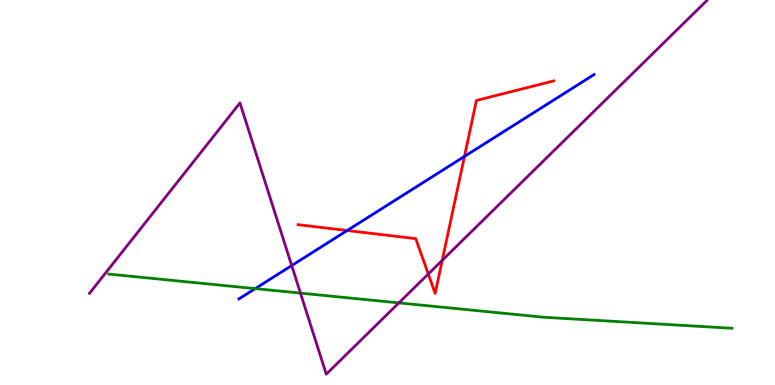[{'lines': ['blue', 'red'], 'intersections': [{'x': 4.48, 'y': 4.01}, {'x': 5.99, 'y': 5.94}]}, {'lines': ['green', 'red'], 'intersections': []}, {'lines': ['purple', 'red'], 'intersections': [{'x': 5.53, 'y': 2.88}, {'x': 5.71, 'y': 3.24}]}, {'lines': ['blue', 'green'], 'intersections': [{'x': 3.29, 'y': 2.5}]}, {'lines': ['blue', 'purple'], 'intersections': [{'x': 3.76, 'y': 3.1}]}, {'lines': ['green', 'purple'], 'intersections': [{'x': 3.88, 'y': 2.39}, {'x': 5.15, 'y': 2.13}]}]